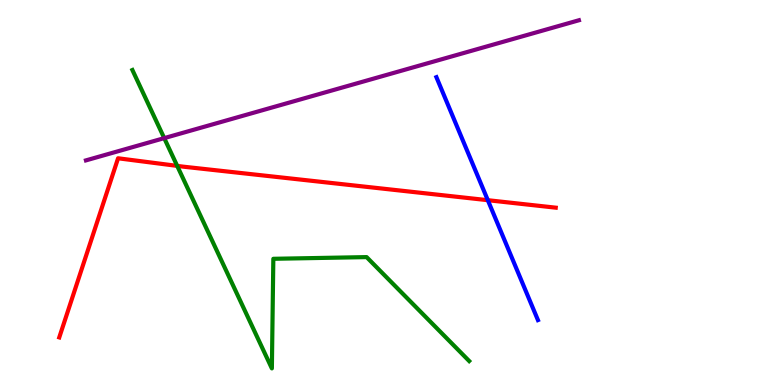[{'lines': ['blue', 'red'], 'intersections': [{'x': 6.29, 'y': 4.8}]}, {'lines': ['green', 'red'], 'intersections': [{'x': 2.29, 'y': 5.69}]}, {'lines': ['purple', 'red'], 'intersections': []}, {'lines': ['blue', 'green'], 'intersections': []}, {'lines': ['blue', 'purple'], 'intersections': []}, {'lines': ['green', 'purple'], 'intersections': [{'x': 2.12, 'y': 6.41}]}]